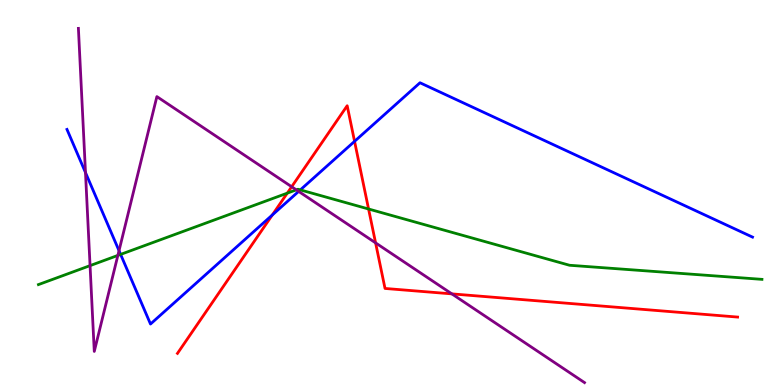[{'lines': ['blue', 'red'], 'intersections': [{'x': 3.51, 'y': 4.42}, {'x': 4.57, 'y': 6.33}]}, {'lines': ['green', 'red'], 'intersections': [{'x': 3.71, 'y': 4.98}, {'x': 4.76, 'y': 4.57}]}, {'lines': ['purple', 'red'], 'intersections': [{'x': 3.76, 'y': 5.15}, {'x': 4.85, 'y': 3.69}, {'x': 5.83, 'y': 2.37}]}, {'lines': ['blue', 'green'], 'intersections': [{'x': 1.56, 'y': 3.39}, {'x': 3.88, 'y': 5.07}]}, {'lines': ['blue', 'purple'], 'intersections': [{'x': 1.1, 'y': 5.52}, {'x': 1.54, 'y': 3.49}, {'x': 3.85, 'y': 5.03}]}, {'lines': ['green', 'purple'], 'intersections': [{'x': 1.16, 'y': 3.1}, {'x': 1.52, 'y': 3.37}, {'x': 3.82, 'y': 5.07}]}]